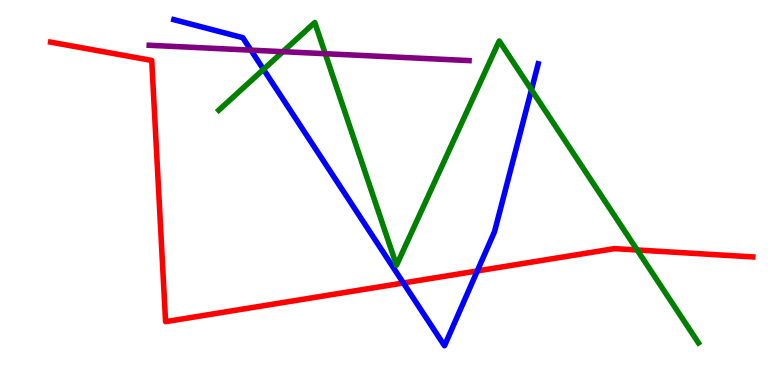[{'lines': ['blue', 'red'], 'intersections': [{'x': 5.2, 'y': 2.65}, {'x': 6.16, 'y': 2.96}]}, {'lines': ['green', 'red'], 'intersections': [{'x': 8.22, 'y': 3.51}]}, {'lines': ['purple', 'red'], 'intersections': []}, {'lines': ['blue', 'green'], 'intersections': [{'x': 3.4, 'y': 8.2}, {'x': 6.86, 'y': 7.67}]}, {'lines': ['blue', 'purple'], 'intersections': [{'x': 3.24, 'y': 8.7}]}, {'lines': ['green', 'purple'], 'intersections': [{'x': 3.65, 'y': 8.66}, {'x': 4.2, 'y': 8.6}]}]